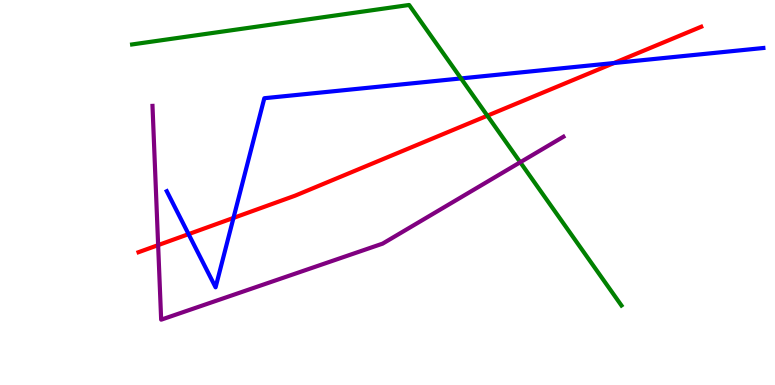[{'lines': ['blue', 'red'], 'intersections': [{'x': 2.43, 'y': 3.92}, {'x': 3.01, 'y': 4.34}, {'x': 7.92, 'y': 8.36}]}, {'lines': ['green', 'red'], 'intersections': [{'x': 6.29, 'y': 6.99}]}, {'lines': ['purple', 'red'], 'intersections': [{'x': 2.04, 'y': 3.63}]}, {'lines': ['blue', 'green'], 'intersections': [{'x': 5.95, 'y': 7.96}]}, {'lines': ['blue', 'purple'], 'intersections': []}, {'lines': ['green', 'purple'], 'intersections': [{'x': 6.71, 'y': 5.79}]}]